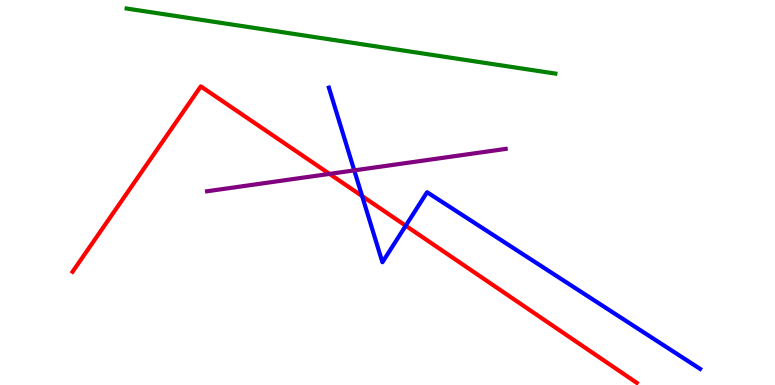[{'lines': ['blue', 'red'], 'intersections': [{'x': 4.67, 'y': 4.91}, {'x': 5.24, 'y': 4.14}]}, {'lines': ['green', 'red'], 'intersections': []}, {'lines': ['purple', 'red'], 'intersections': [{'x': 4.25, 'y': 5.48}]}, {'lines': ['blue', 'green'], 'intersections': []}, {'lines': ['blue', 'purple'], 'intersections': [{'x': 4.57, 'y': 5.57}]}, {'lines': ['green', 'purple'], 'intersections': []}]